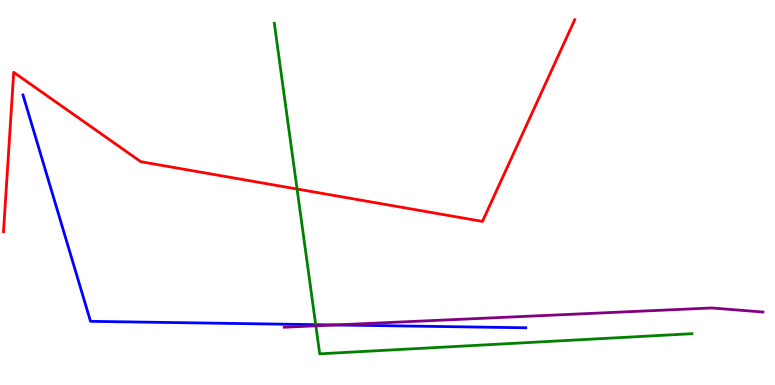[{'lines': ['blue', 'red'], 'intersections': []}, {'lines': ['green', 'red'], 'intersections': [{'x': 3.83, 'y': 5.09}]}, {'lines': ['purple', 'red'], 'intersections': []}, {'lines': ['blue', 'green'], 'intersections': [{'x': 4.07, 'y': 1.57}]}, {'lines': ['blue', 'purple'], 'intersections': [{'x': 4.32, 'y': 1.56}]}, {'lines': ['green', 'purple'], 'intersections': [{'x': 4.08, 'y': 1.54}]}]